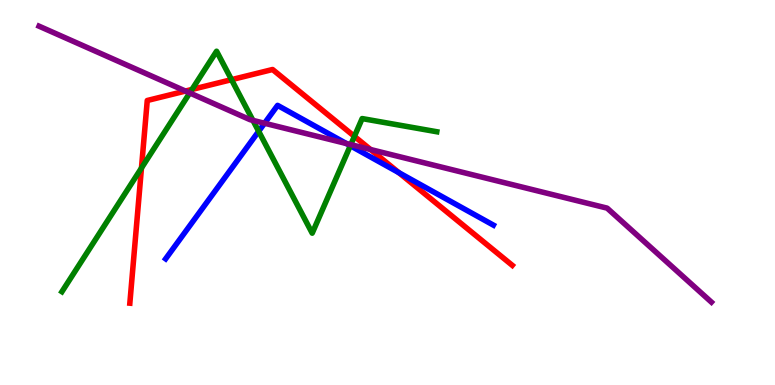[{'lines': ['blue', 'red'], 'intersections': [{'x': 5.15, 'y': 5.52}]}, {'lines': ['green', 'red'], 'intersections': [{'x': 1.83, 'y': 5.64}, {'x': 2.48, 'y': 7.68}, {'x': 2.99, 'y': 7.93}, {'x': 4.57, 'y': 6.46}]}, {'lines': ['purple', 'red'], 'intersections': [{'x': 2.39, 'y': 7.64}, {'x': 4.78, 'y': 6.12}]}, {'lines': ['blue', 'green'], 'intersections': [{'x': 3.34, 'y': 6.59}, {'x': 4.52, 'y': 6.21}]}, {'lines': ['blue', 'purple'], 'intersections': [{'x': 3.41, 'y': 6.8}, {'x': 4.47, 'y': 6.27}]}, {'lines': ['green', 'purple'], 'intersections': [{'x': 2.45, 'y': 7.59}, {'x': 3.26, 'y': 6.87}, {'x': 4.53, 'y': 6.24}]}]